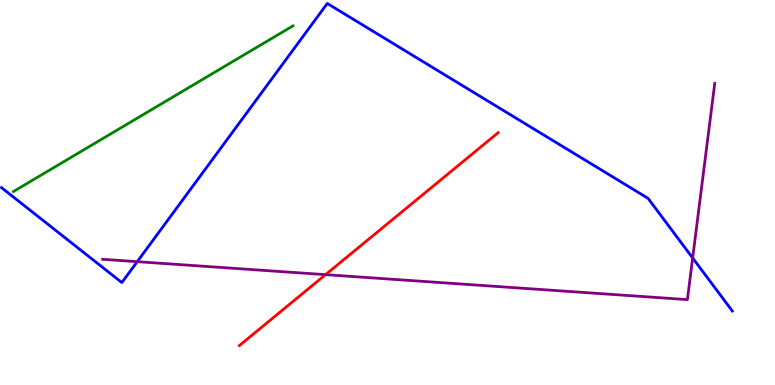[{'lines': ['blue', 'red'], 'intersections': []}, {'lines': ['green', 'red'], 'intersections': []}, {'lines': ['purple', 'red'], 'intersections': [{'x': 4.2, 'y': 2.87}]}, {'lines': ['blue', 'green'], 'intersections': []}, {'lines': ['blue', 'purple'], 'intersections': [{'x': 1.77, 'y': 3.2}, {'x': 8.94, 'y': 3.3}]}, {'lines': ['green', 'purple'], 'intersections': []}]